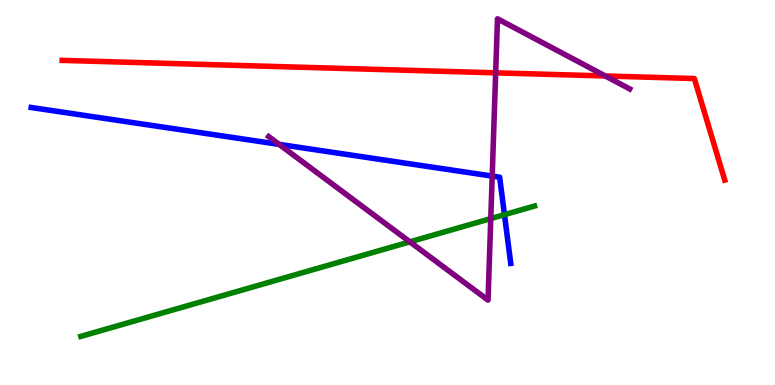[{'lines': ['blue', 'red'], 'intersections': []}, {'lines': ['green', 'red'], 'intersections': []}, {'lines': ['purple', 'red'], 'intersections': [{'x': 6.4, 'y': 8.11}, {'x': 7.81, 'y': 8.03}]}, {'lines': ['blue', 'green'], 'intersections': [{'x': 6.51, 'y': 4.42}]}, {'lines': ['blue', 'purple'], 'intersections': [{'x': 3.6, 'y': 6.25}, {'x': 6.35, 'y': 5.43}]}, {'lines': ['green', 'purple'], 'intersections': [{'x': 5.29, 'y': 3.72}, {'x': 6.33, 'y': 4.32}]}]